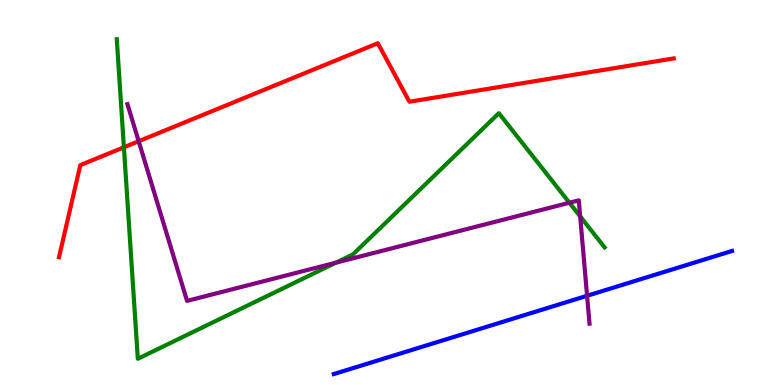[{'lines': ['blue', 'red'], 'intersections': []}, {'lines': ['green', 'red'], 'intersections': [{'x': 1.6, 'y': 6.17}]}, {'lines': ['purple', 'red'], 'intersections': [{'x': 1.79, 'y': 6.33}]}, {'lines': ['blue', 'green'], 'intersections': []}, {'lines': ['blue', 'purple'], 'intersections': [{'x': 7.58, 'y': 2.32}]}, {'lines': ['green', 'purple'], 'intersections': [{'x': 4.33, 'y': 3.18}, {'x': 7.35, 'y': 4.73}, {'x': 7.49, 'y': 4.38}]}]